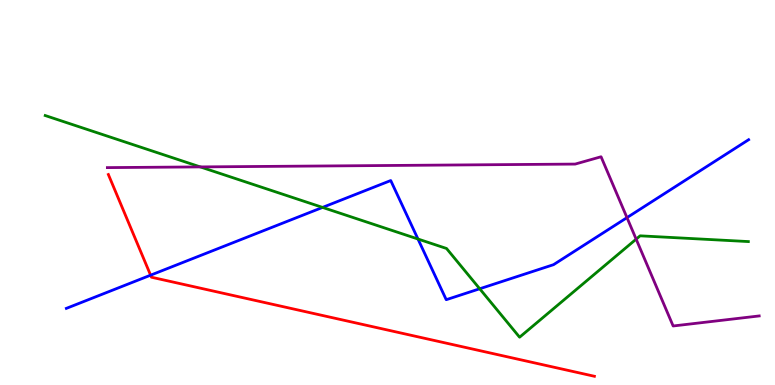[{'lines': ['blue', 'red'], 'intersections': [{'x': 1.94, 'y': 2.85}]}, {'lines': ['green', 'red'], 'intersections': []}, {'lines': ['purple', 'red'], 'intersections': []}, {'lines': ['blue', 'green'], 'intersections': [{'x': 4.16, 'y': 4.61}, {'x': 5.39, 'y': 3.79}, {'x': 6.19, 'y': 2.5}]}, {'lines': ['blue', 'purple'], 'intersections': [{'x': 8.09, 'y': 4.35}]}, {'lines': ['green', 'purple'], 'intersections': [{'x': 2.58, 'y': 5.66}, {'x': 8.21, 'y': 3.79}]}]